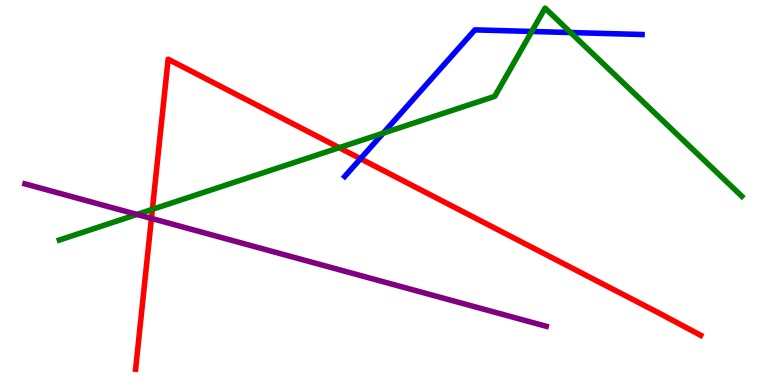[{'lines': ['blue', 'red'], 'intersections': [{'x': 4.65, 'y': 5.88}]}, {'lines': ['green', 'red'], 'intersections': [{'x': 1.97, 'y': 4.56}, {'x': 4.38, 'y': 6.16}]}, {'lines': ['purple', 'red'], 'intersections': [{'x': 1.95, 'y': 4.33}]}, {'lines': ['blue', 'green'], 'intersections': [{'x': 4.94, 'y': 6.54}, {'x': 6.86, 'y': 9.18}, {'x': 7.36, 'y': 9.15}]}, {'lines': ['blue', 'purple'], 'intersections': []}, {'lines': ['green', 'purple'], 'intersections': [{'x': 1.77, 'y': 4.43}]}]